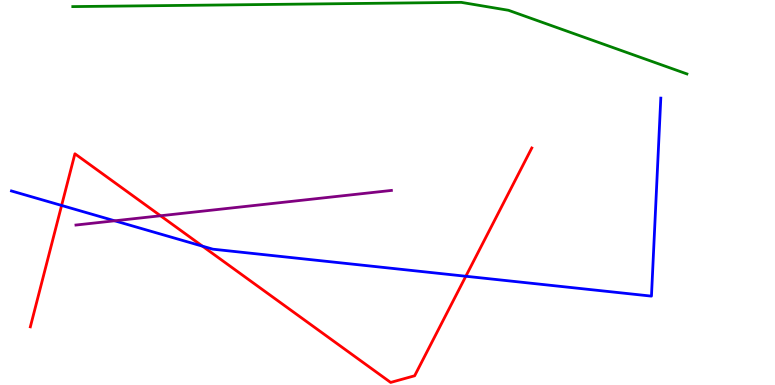[{'lines': ['blue', 'red'], 'intersections': [{'x': 0.795, 'y': 4.66}, {'x': 2.61, 'y': 3.61}, {'x': 6.01, 'y': 2.82}]}, {'lines': ['green', 'red'], 'intersections': []}, {'lines': ['purple', 'red'], 'intersections': [{'x': 2.07, 'y': 4.4}]}, {'lines': ['blue', 'green'], 'intersections': []}, {'lines': ['blue', 'purple'], 'intersections': [{'x': 1.48, 'y': 4.27}]}, {'lines': ['green', 'purple'], 'intersections': []}]